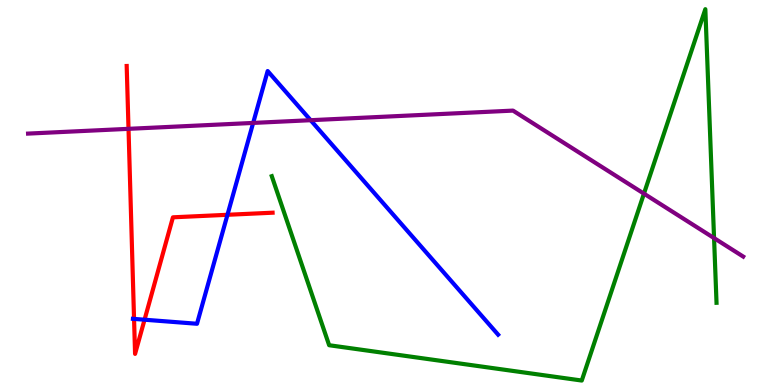[{'lines': ['blue', 'red'], 'intersections': [{'x': 1.73, 'y': 1.72}, {'x': 1.87, 'y': 1.7}, {'x': 2.94, 'y': 4.42}]}, {'lines': ['green', 'red'], 'intersections': []}, {'lines': ['purple', 'red'], 'intersections': [{'x': 1.66, 'y': 6.65}]}, {'lines': ['blue', 'green'], 'intersections': []}, {'lines': ['blue', 'purple'], 'intersections': [{'x': 3.27, 'y': 6.81}, {'x': 4.01, 'y': 6.88}]}, {'lines': ['green', 'purple'], 'intersections': [{'x': 8.31, 'y': 4.97}, {'x': 9.21, 'y': 3.82}]}]